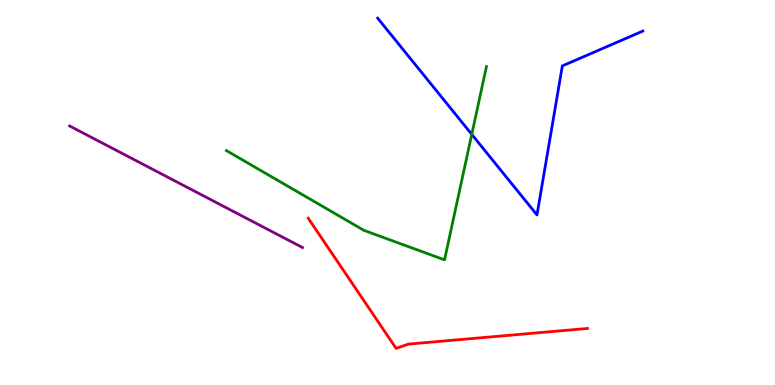[{'lines': ['blue', 'red'], 'intersections': []}, {'lines': ['green', 'red'], 'intersections': []}, {'lines': ['purple', 'red'], 'intersections': []}, {'lines': ['blue', 'green'], 'intersections': [{'x': 6.09, 'y': 6.51}]}, {'lines': ['blue', 'purple'], 'intersections': []}, {'lines': ['green', 'purple'], 'intersections': []}]